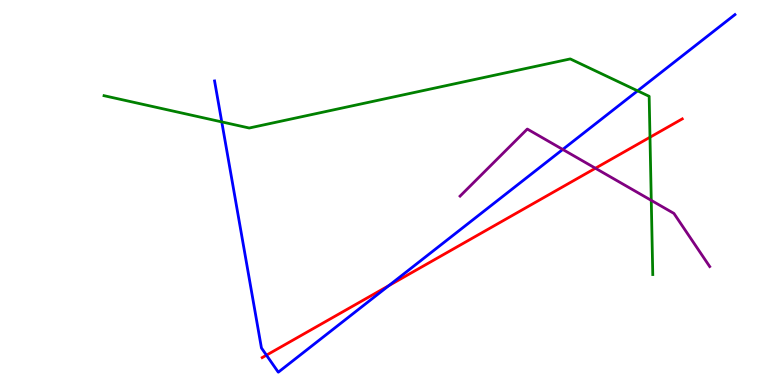[{'lines': ['blue', 'red'], 'intersections': [{'x': 3.44, 'y': 0.775}, {'x': 5.02, 'y': 2.58}]}, {'lines': ['green', 'red'], 'intersections': [{'x': 8.39, 'y': 6.44}]}, {'lines': ['purple', 'red'], 'intersections': [{'x': 7.68, 'y': 5.63}]}, {'lines': ['blue', 'green'], 'intersections': [{'x': 2.86, 'y': 6.83}, {'x': 8.23, 'y': 7.64}]}, {'lines': ['blue', 'purple'], 'intersections': [{'x': 7.26, 'y': 6.12}]}, {'lines': ['green', 'purple'], 'intersections': [{'x': 8.4, 'y': 4.8}]}]